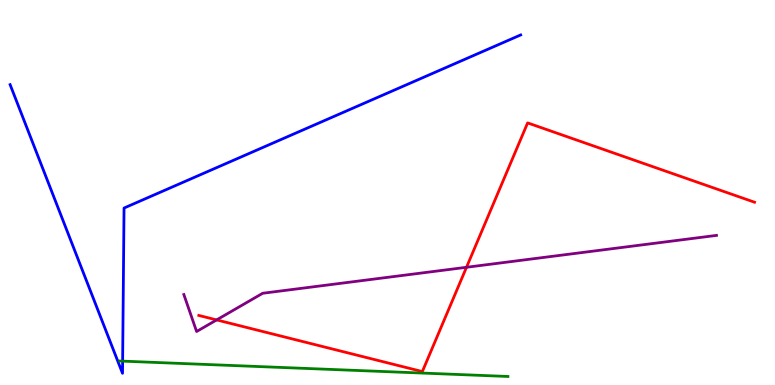[{'lines': ['blue', 'red'], 'intersections': []}, {'lines': ['green', 'red'], 'intersections': []}, {'lines': ['purple', 'red'], 'intersections': [{'x': 2.8, 'y': 1.69}, {'x': 6.02, 'y': 3.06}]}, {'lines': ['blue', 'green'], 'intersections': [{'x': 1.58, 'y': 0.62}]}, {'lines': ['blue', 'purple'], 'intersections': []}, {'lines': ['green', 'purple'], 'intersections': []}]